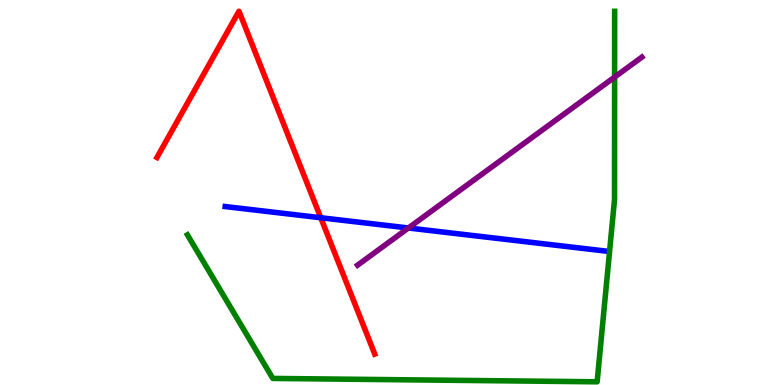[{'lines': ['blue', 'red'], 'intersections': [{'x': 4.14, 'y': 4.34}]}, {'lines': ['green', 'red'], 'intersections': []}, {'lines': ['purple', 'red'], 'intersections': []}, {'lines': ['blue', 'green'], 'intersections': []}, {'lines': ['blue', 'purple'], 'intersections': [{'x': 5.27, 'y': 4.08}]}, {'lines': ['green', 'purple'], 'intersections': [{'x': 7.93, 'y': 8.0}]}]